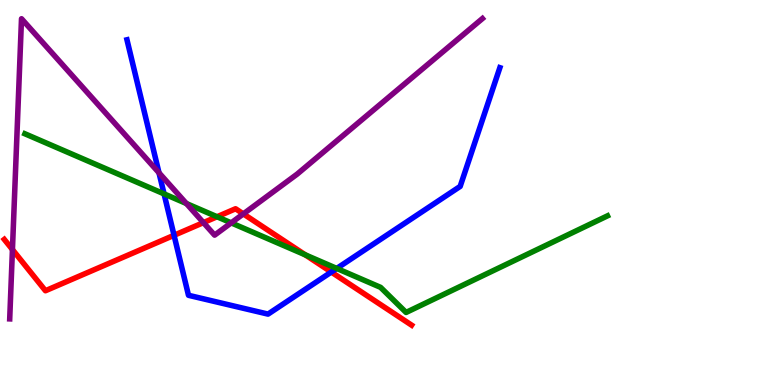[{'lines': ['blue', 'red'], 'intersections': [{'x': 2.25, 'y': 3.89}, {'x': 4.27, 'y': 2.93}]}, {'lines': ['green', 'red'], 'intersections': [{'x': 2.8, 'y': 4.37}, {'x': 3.94, 'y': 3.38}]}, {'lines': ['purple', 'red'], 'intersections': [{'x': 0.16, 'y': 3.52}, {'x': 2.62, 'y': 4.22}, {'x': 3.14, 'y': 4.44}]}, {'lines': ['blue', 'green'], 'intersections': [{'x': 2.12, 'y': 4.96}, {'x': 4.35, 'y': 3.03}]}, {'lines': ['blue', 'purple'], 'intersections': [{'x': 2.05, 'y': 5.51}]}, {'lines': ['green', 'purple'], 'intersections': [{'x': 2.4, 'y': 4.71}, {'x': 2.98, 'y': 4.21}]}]